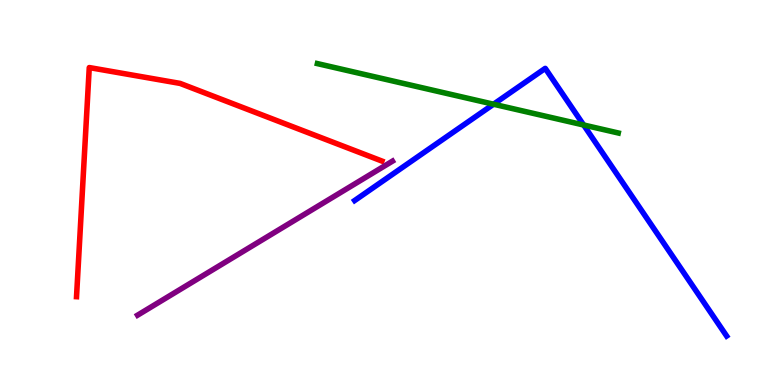[{'lines': ['blue', 'red'], 'intersections': []}, {'lines': ['green', 'red'], 'intersections': []}, {'lines': ['purple', 'red'], 'intersections': []}, {'lines': ['blue', 'green'], 'intersections': [{'x': 6.37, 'y': 7.29}, {'x': 7.53, 'y': 6.75}]}, {'lines': ['blue', 'purple'], 'intersections': []}, {'lines': ['green', 'purple'], 'intersections': []}]